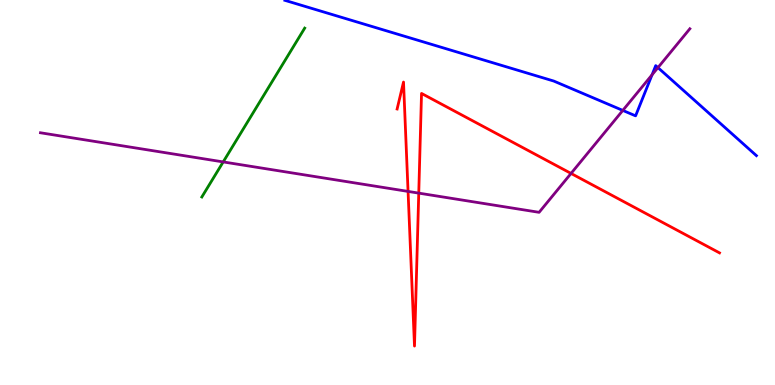[{'lines': ['blue', 'red'], 'intersections': []}, {'lines': ['green', 'red'], 'intersections': []}, {'lines': ['purple', 'red'], 'intersections': [{'x': 5.27, 'y': 5.03}, {'x': 5.4, 'y': 4.98}, {'x': 7.37, 'y': 5.5}]}, {'lines': ['blue', 'green'], 'intersections': []}, {'lines': ['blue', 'purple'], 'intersections': [{'x': 8.04, 'y': 7.13}, {'x': 8.41, 'y': 8.06}, {'x': 8.49, 'y': 8.24}]}, {'lines': ['green', 'purple'], 'intersections': [{'x': 2.88, 'y': 5.79}]}]